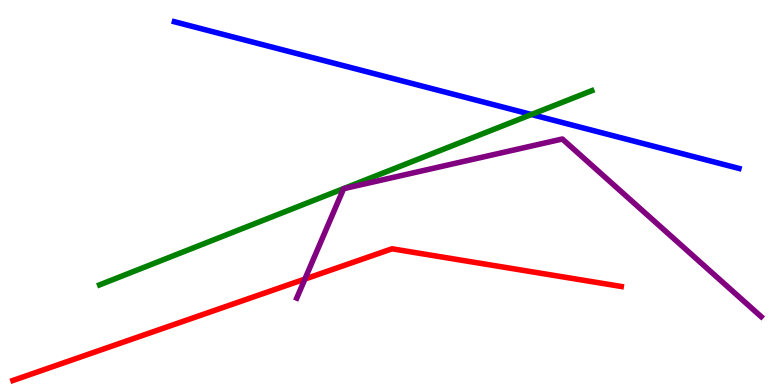[{'lines': ['blue', 'red'], 'intersections': []}, {'lines': ['green', 'red'], 'intersections': []}, {'lines': ['purple', 'red'], 'intersections': [{'x': 3.93, 'y': 2.75}]}, {'lines': ['blue', 'green'], 'intersections': [{'x': 6.86, 'y': 7.03}]}, {'lines': ['blue', 'purple'], 'intersections': []}, {'lines': ['green', 'purple'], 'intersections': []}]